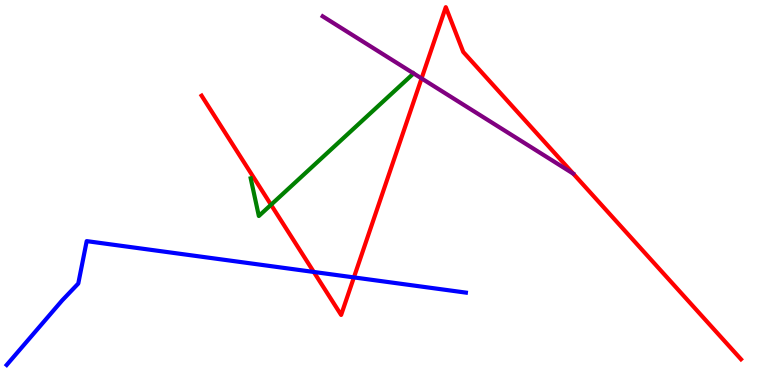[{'lines': ['blue', 'red'], 'intersections': [{'x': 4.05, 'y': 2.94}, {'x': 4.57, 'y': 2.79}]}, {'lines': ['green', 'red'], 'intersections': [{'x': 3.5, 'y': 4.68}]}, {'lines': ['purple', 'red'], 'intersections': [{'x': 5.44, 'y': 7.96}]}, {'lines': ['blue', 'green'], 'intersections': []}, {'lines': ['blue', 'purple'], 'intersections': []}, {'lines': ['green', 'purple'], 'intersections': []}]